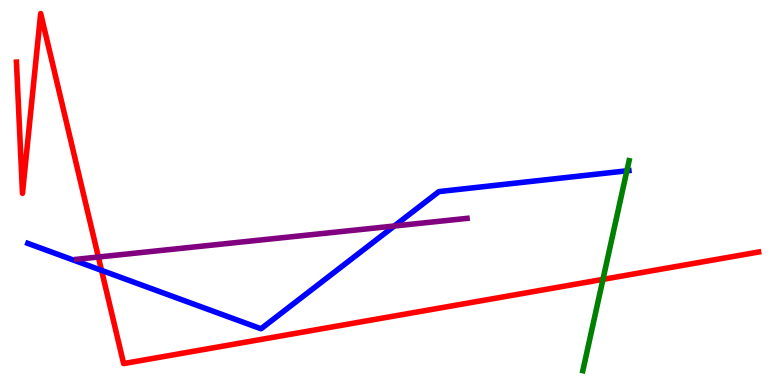[{'lines': ['blue', 'red'], 'intersections': [{'x': 1.31, 'y': 2.98}]}, {'lines': ['green', 'red'], 'intersections': [{'x': 7.78, 'y': 2.74}]}, {'lines': ['purple', 'red'], 'intersections': [{'x': 1.27, 'y': 3.32}]}, {'lines': ['blue', 'green'], 'intersections': [{'x': 8.09, 'y': 5.56}]}, {'lines': ['blue', 'purple'], 'intersections': [{'x': 5.09, 'y': 4.13}]}, {'lines': ['green', 'purple'], 'intersections': []}]